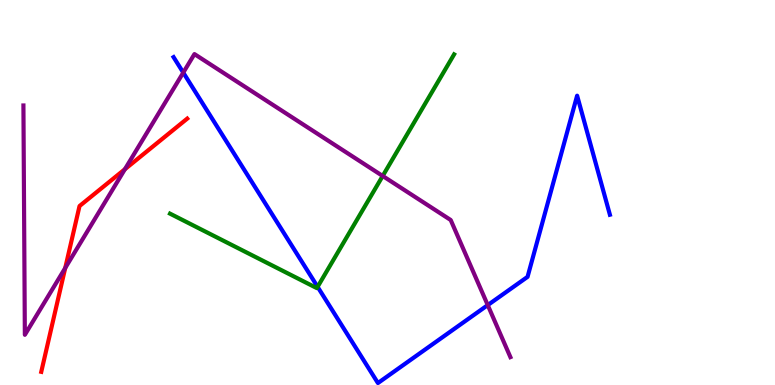[{'lines': ['blue', 'red'], 'intersections': []}, {'lines': ['green', 'red'], 'intersections': []}, {'lines': ['purple', 'red'], 'intersections': [{'x': 0.842, 'y': 3.04}, {'x': 1.61, 'y': 5.6}]}, {'lines': ['blue', 'green'], 'intersections': [{'x': 4.1, 'y': 2.55}]}, {'lines': ['blue', 'purple'], 'intersections': [{'x': 2.36, 'y': 8.11}, {'x': 6.29, 'y': 2.08}]}, {'lines': ['green', 'purple'], 'intersections': [{'x': 4.94, 'y': 5.43}]}]